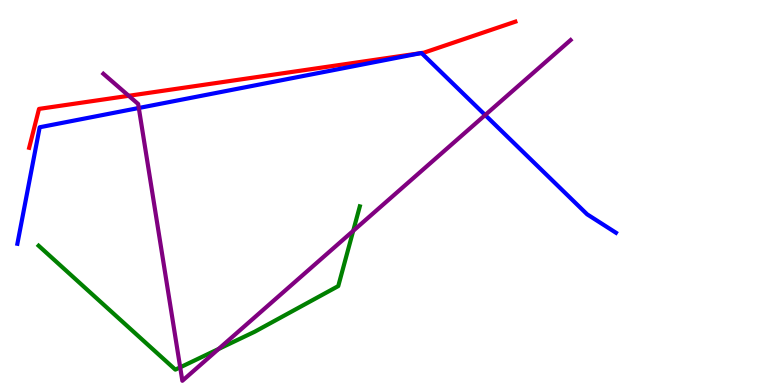[{'lines': ['blue', 'red'], 'intersections': [{'x': 5.43, 'y': 8.62}, {'x': 5.44, 'y': 8.62}]}, {'lines': ['green', 'red'], 'intersections': []}, {'lines': ['purple', 'red'], 'intersections': [{'x': 1.66, 'y': 7.51}]}, {'lines': ['blue', 'green'], 'intersections': []}, {'lines': ['blue', 'purple'], 'intersections': [{'x': 1.79, 'y': 7.2}, {'x': 6.26, 'y': 7.01}]}, {'lines': ['green', 'purple'], 'intersections': [{'x': 2.33, 'y': 0.459}, {'x': 2.82, 'y': 0.935}, {'x': 4.56, 'y': 4.0}]}]